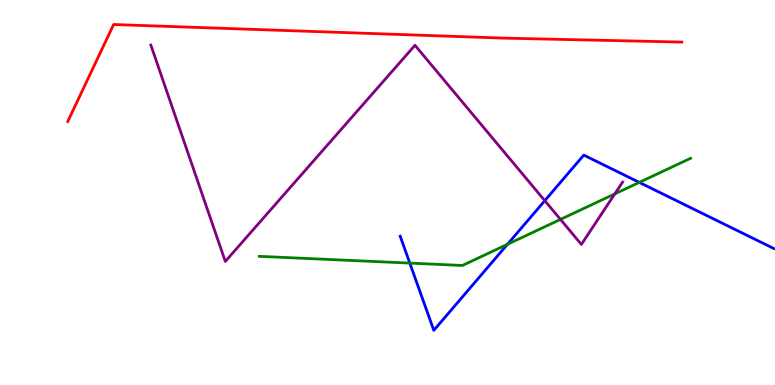[{'lines': ['blue', 'red'], 'intersections': []}, {'lines': ['green', 'red'], 'intersections': []}, {'lines': ['purple', 'red'], 'intersections': []}, {'lines': ['blue', 'green'], 'intersections': [{'x': 5.29, 'y': 3.17}, {'x': 6.55, 'y': 3.65}, {'x': 8.25, 'y': 5.26}]}, {'lines': ['blue', 'purple'], 'intersections': [{'x': 7.03, 'y': 4.79}]}, {'lines': ['green', 'purple'], 'intersections': [{'x': 7.23, 'y': 4.3}, {'x': 7.93, 'y': 4.96}]}]